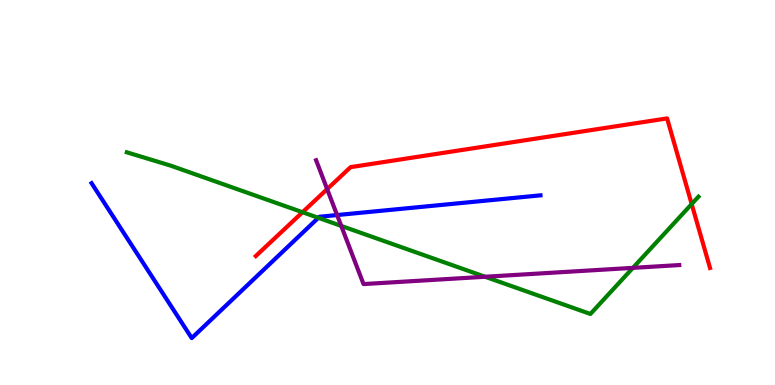[{'lines': ['blue', 'red'], 'intersections': []}, {'lines': ['green', 'red'], 'intersections': [{'x': 3.9, 'y': 4.49}, {'x': 8.92, 'y': 4.7}]}, {'lines': ['purple', 'red'], 'intersections': [{'x': 4.22, 'y': 5.09}]}, {'lines': ['blue', 'green'], 'intersections': [{'x': 4.11, 'y': 4.34}]}, {'lines': ['blue', 'purple'], 'intersections': [{'x': 4.35, 'y': 4.41}]}, {'lines': ['green', 'purple'], 'intersections': [{'x': 4.4, 'y': 4.13}, {'x': 6.26, 'y': 2.81}, {'x': 8.17, 'y': 3.04}]}]